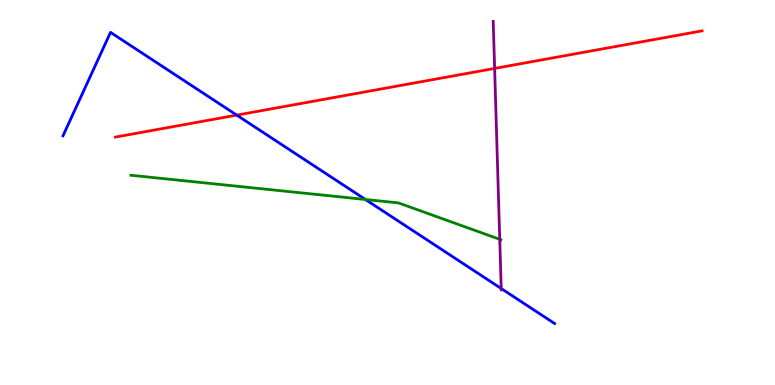[{'lines': ['blue', 'red'], 'intersections': [{'x': 3.05, 'y': 7.01}]}, {'lines': ['green', 'red'], 'intersections': []}, {'lines': ['purple', 'red'], 'intersections': [{'x': 6.38, 'y': 8.22}]}, {'lines': ['blue', 'green'], 'intersections': [{'x': 4.72, 'y': 4.82}]}, {'lines': ['blue', 'purple'], 'intersections': [{'x': 6.47, 'y': 2.51}]}, {'lines': ['green', 'purple'], 'intersections': [{'x': 6.45, 'y': 3.78}]}]